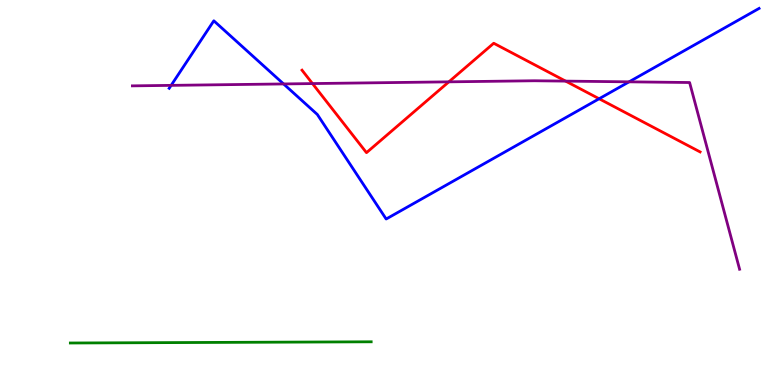[{'lines': ['blue', 'red'], 'intersections': [{'x': 7.73, 'y': 7.44}]}, {'lines': ['green', 'red'], 'intersections': []}, {'lines': ['purple', 'red'], 'intersections': [{'x': 4.03, 'y': 7.83}, {'x': 5.79, 'y': 7.87}, {'x': 7.3, 'y': 7.89}]}, {'lines': ['blue', 'green'], 'intersections': []}, {'lines': ['blue', 'purple'], 'intersections': [{'x': 2.21, 'y': 7.78}, {'x': 3.66, 'y': 7.82}, {'x': 8.12, 'y': 7.87}]}, {'lines': ['green', 'purple'], 'intersections': []}]